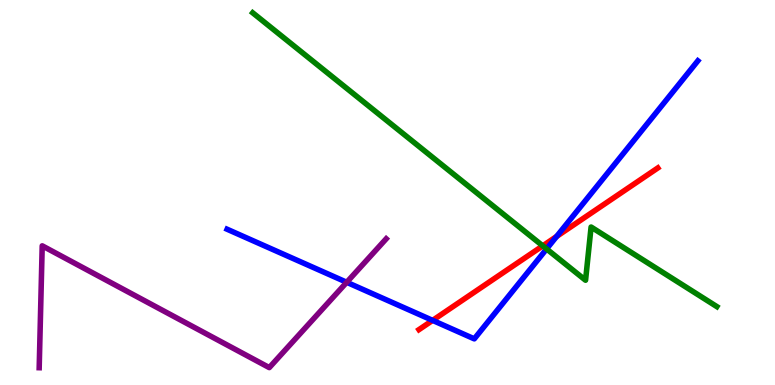[{'lines': ['blue', 'red'], 'intersections': [{'x': 5.58, 'y': 1.68}, {'x': 7.18, 'y': 3.86}]}, {'lines': ['green', 'red'], 'intersections': [{'x': 7.0, 'y': 3.61}]}, {'lines': ['purple', 'red'], 'intersections': []}, {'lines': ['blue', 'green'], 'intersections': [{'x': 7.05, 'y': 3.53}]}, {'lines': ['blue', 'purple'], 'intersections': [{'x': 4.47, 'y': 2.67}]}, {'lines': ['green', 'purple'], 'intersections': []}]